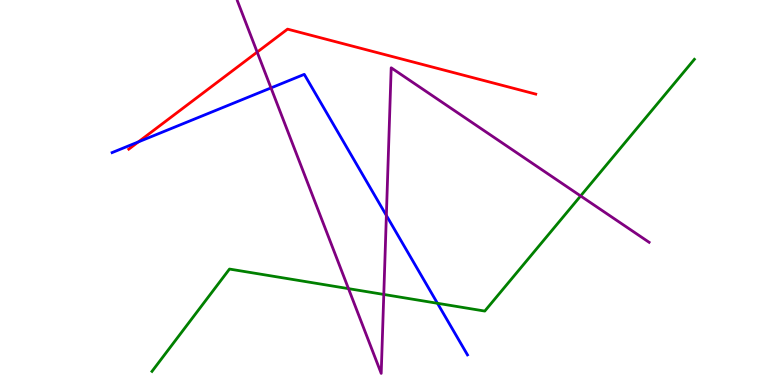[{'lines': ['blue', 'red'], 'intersections': [{'x': 1.79, 'y': 6.31}]}, {'lines': ['green', 'red'], 'intersections': []}, {'lines': ['purple', 'red'], 'intersections': [{'x': 3.32, 'y': 8.65}]}, {'lines': ['blue', 'green'], 'intersections': [{'x': 5.64, 'y': 2.12}]}, {'lines': ['blue', 'purple'], 'intersections': [{'x': 3.5, 'y': 7.72}, {'x': 4.99, 'y': 4.4}]}, {'lines': ['green', 'purple'], 'intersections': [{'x': 4.5, 'y': 2.5}, {'x': 4.95, 'y': 2.35}, {'x': 7.49, 'y': 4.91}]}]